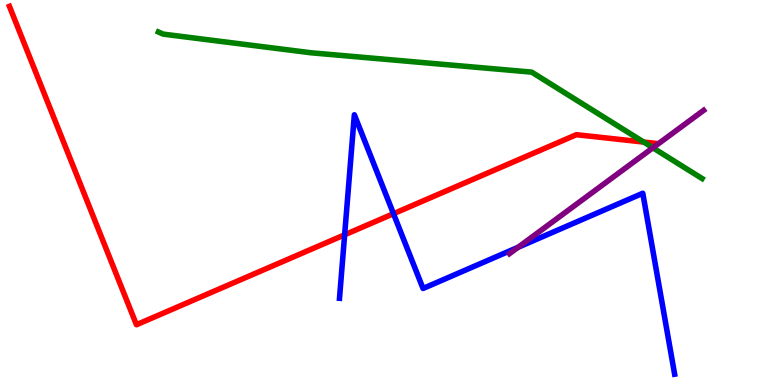[{'lines': ['blue', 'red'], 'intersections': [{'x': 4.45, 'y': 3.9}, {'x': 5.08, 'y': 4.45}]}, {'lines': ['green', 'red'], 'intersections': [{'x': 8.31, 'y': 6.31}]}, {'lines': ['purple', 'red'], 'intersections': []}, {'lines': ['blue', 'green'], 'intersections': []}, {'lines': ['blue', 'purple'], 'intersections': [{'x': 6.69, 'y': 3.58}]}, {'lines': ['green', 'purple'], 'intersections': [{'x': 8.42, 'y': 6.16}]}]